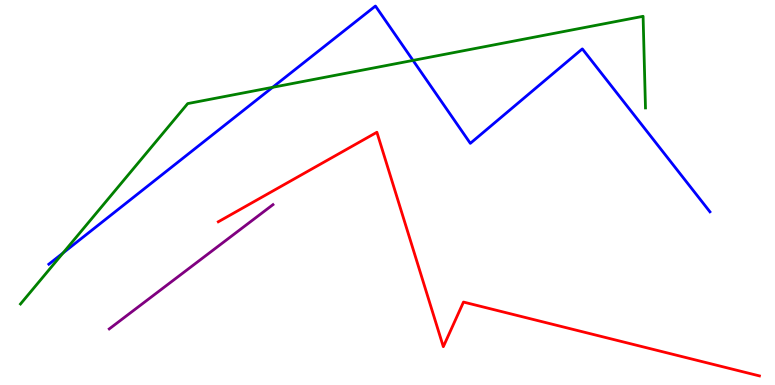[{'lines': ['blue', 'red'], 'intersections': []}, {'lines': ['green', 'red'], 'intersections': []}, {'lines': ['purple', 'red'], 'intersections': []}, {'lines': ['blue', 'green'], 'intersections': [{'x': 0.814, 'y': 3.43}, {'x': 3.52, 'y': 7.73}, {'x': 5.33, 'y': 8.43}]}, {'lines': ['blue', 'purple'], 'intersections': []}, {'lines': ['green', 'purple'], 'intersections': []}]